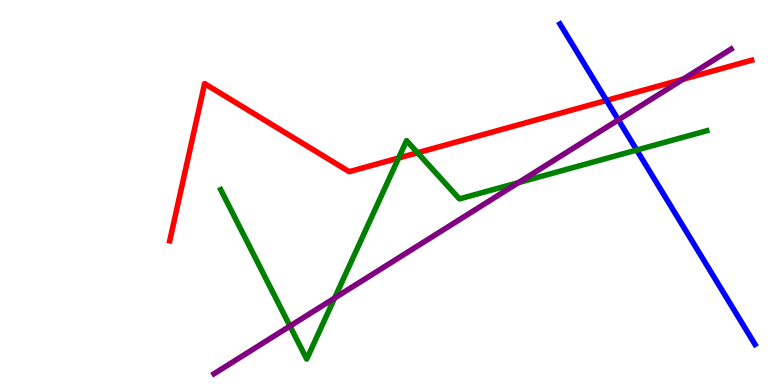[{'lines': ['blue', 'red'], 'intersections': [{'x': 7.83, 'y': 7.39}]}, {'lines': ['green', 'red'], 'intersections': [{'x': 5.14, 'y': 5.9}, {'x': 5.39, 'y': 6.03}]}, {'lines': ['purple', 'red'], 'intersections': [{'x': 8.81, 'y': 7.94}]}, {'lines': ['blue', 'green'], 'intersections': [{'x': 8.22, 'y': 6.1}]}, {'lines': ['blue', 'purple'], 'intersections': [{'x': 7.98, 'y': 6.89}]}, {'lines': ['green', 'purple'], 'intersections': [{'x': 3.74, 'y': 1.53}, {'x': 4.32, 'y': 2.26}, {'x': 6.69, 'y': 5.26}]}]